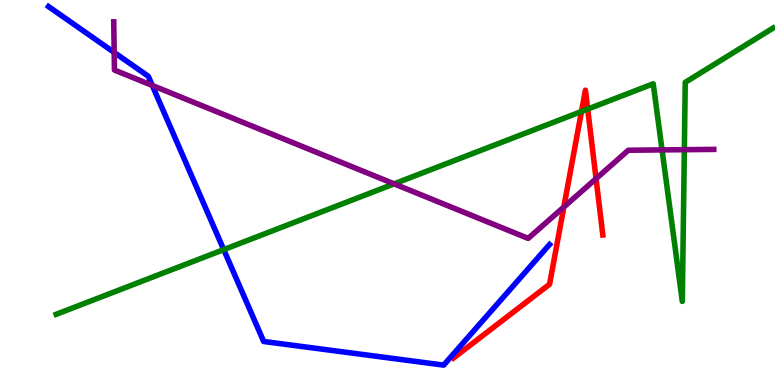[{'lines': ['blue', 'red'], 'intersections': []}, {'lines': ['green', 'red'], 'intersections': [{'x': 7.5, 'y': 7.1}, {'x': 7.58, 'y': 7.17}]}, {'lines': ['purple', 'red'], 'intersections': [{'x': 7.28, 'y': 4.62}, {'x': 7.69, 'y': 5.36}]}, {'lines': ['blue', 'green'], 'intersections': [{'x': 2.89, 'y': 3.52}]}, {'lines': ['blue', 'purple'], 'intersections': [{'x': 1.47, 'y': 8.64}, {'x': 1.97, 'y': 7.78}]}, {'lines': ['green', 'purple'], 'intersections': [{'x': 5.09, 'y': 5.22}, {'x': 8.54, 'y': 6.11}, {'x': 8.83, 'y': 6.11}]}]